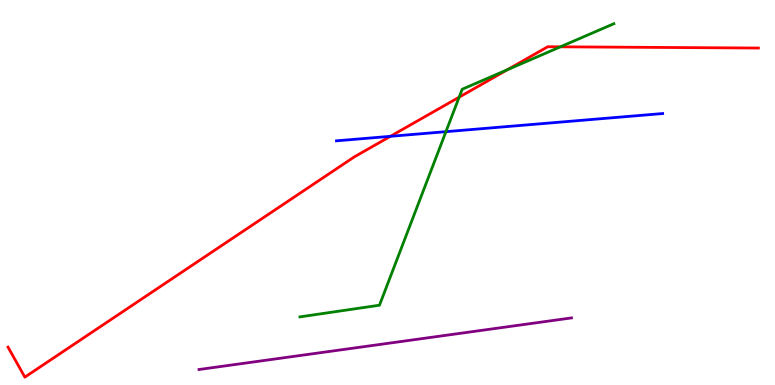[{'lines': ['blue', 'red'], 'intersections': [{'x': 5.04, 'y': 6.46}]}, {'lines': ['green', 'red'], 'intersections': [{'x': 5.92, 'y': 7.48}, {'x': 6.55, 'y': 8.19}, {'x': 7.23, 'y': 8.78}]}, {'lines': ['purple', 'red'], 'intersections': []}, {'lines': ['blue', 'green'], 'intersections': [{'x': 5.75, 'y': 6.58}]}, {'lines': ['blue', 'purple'], 'intersections': []}, {'lines': ['green', 'purple'], 'intersections': []}]